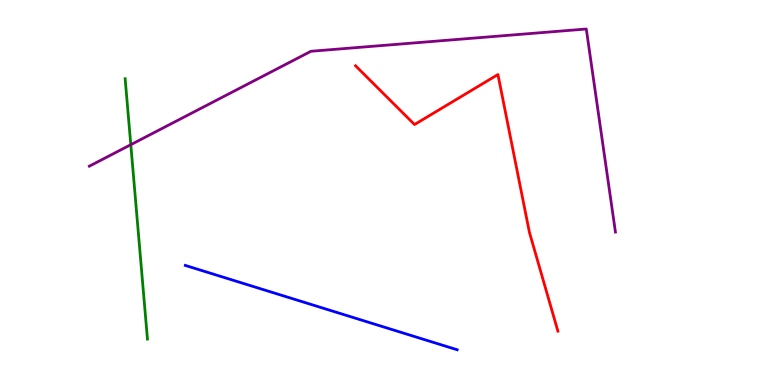[{'lines': ['blue', 'red'], 'intersections': []}, {'lines': ['green', 'red'], 'intersections': []}, {'lines': ['purple', 'red'], 'intersections': []}, {'lines': ['blue', 'green'], 'intersections': []}, {'lines': ['blue', 'purple'], 'intersections': []}, {'lines': ['green', 'purple'], 'intersections': [{'x': 1.69, 'y': 6.24}]}]